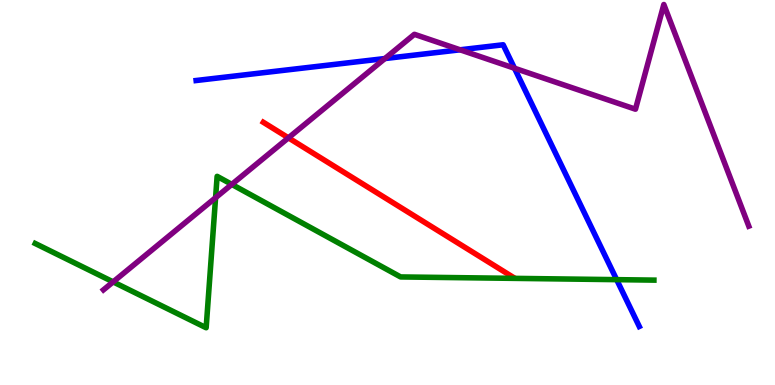[{'lines': ['blue', 'red'], 'intersections': []}, {'lines': ['green', 'red'], 'intersections': []}, {'lines': ['purple', 'red'], 'intersections': [{'x': 3.72, 'y': 6.42}]}, {'lines': ['blue', 'green'], 'intersections': [{'x': 7.96, 'y': 2.74}]}, {'lines': ['blue', 'purple'], 'intersections': [{'x': 4.97, 'y': 8.48}, {'x': 5.94, 'y': 8.71}, {'x': 6.64, 'y': 8.23}]}, {'lines': ['green', 'purple'], 'intersections': [{'x': 1.46, 'y': 2.68}, {'x': 2.78, 'y': 4.86}, {'x': 2.99, 'y': 5.21}]}]